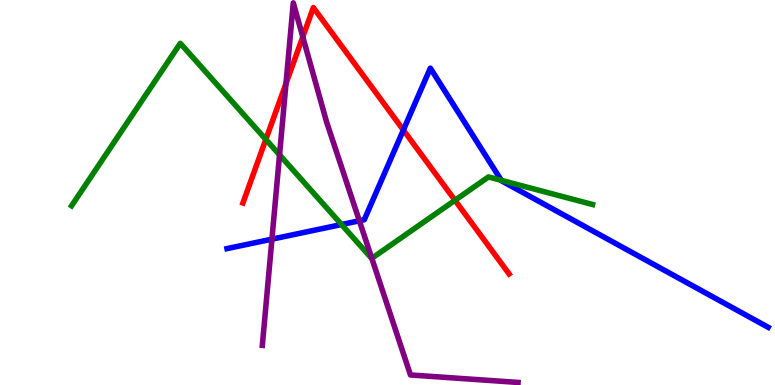[{'lines': ['blue', 'red'], 'intersections': [{'x': 5.2, 'y': 6.62}]}, {'lines': ['green', 'red'], 'intersections': [{'x': 3.43, 'y': 6.38}, {'x': 5.87, 'y': 4.8}]}, {'lines': ['purple', 'red'], 'intersections': [{'x': 3.69, 'y': 7.83}, {'x': 3.91, 'y': 9.04}]}, {'lines': ['blue', 'green'], 'intersections': [{'x': 4.41, 'y': 4.17}, {'x': 6.47, 'y': 5.32}]}, {'lines': ['blue', 'purple'], 'intersections': [{'x': 3.51, 'y': 3.79}, {'x': 4.64, 'y': 4.27}]}, {'lines': ['green', 'purple'], 'intersections': [{'x': 3.61, 'y': 5.98}, {'x': 4.8, 'y': 3.29}]}]